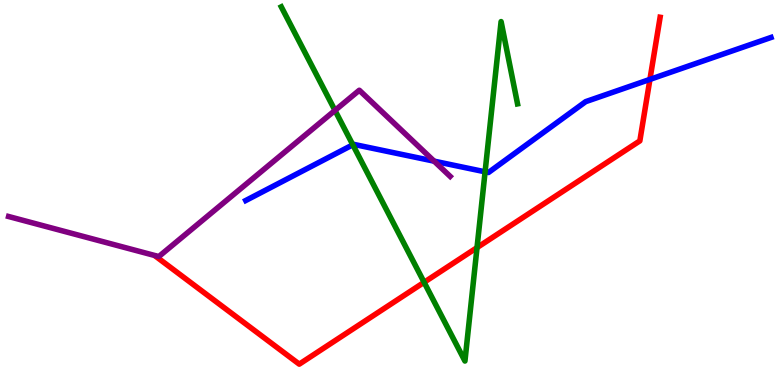[{'lines': ['blue', 'red'], 'intersections': [{'x': 8.39, 'y': 7.94}]}, {'lines': ['green', 'red'], 'intersections': [{'x': 5.47, 'y': 2.67}, {'x': 6.16, 'y': 3.57}]}, {'lines': ['purple', 'red'], 'intersections': []}, {'lines': ['blue', 'green'], 'intersections': [{'x': 4.55, 'y': 6.24}, {'x': 6.26, 'y': 5.54}]}, {'lines': ['blue', 'purple'], 'intersections': [{'x': 5.6, 'y': 5.81}]}, {'lines': ['green', 'purple'], 'intersections': [{'x': 4.32, 'y': 7.13}]}]